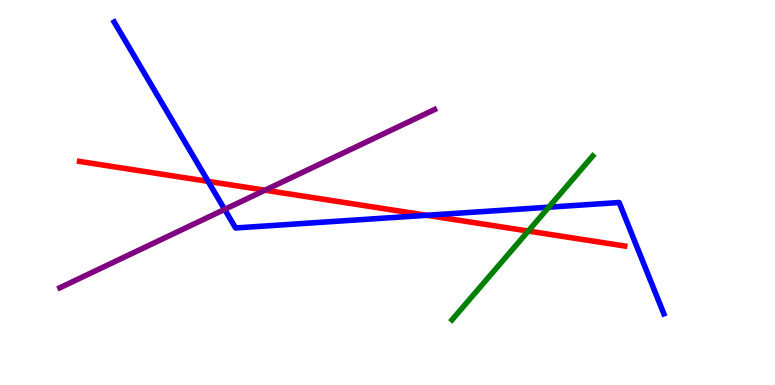[{'lines': ['blue', 'red'], 'intersections': [{'x': 2.69, 'y': 5.29}, {'x': 5.51, 'y': 4.41}]}, {'lines': ['green', 'red'], 'intersections': [{'x': 6.82, 'y': 4.0}]}, {'lines': ['purple', 'red'], 'intersections': [{'x': 3.42, 'y': 5.06}]}, {'lines': ['blue', 'green'], 'intersections': [{'x': 7.08, 'y': 4.62}]}, {'lines': ['blue', 'purple'], 'intersections': [{'x': 2.9, 'y': 4.56}]}, {'lines': ['green', 'purple'], 'intersections': []}]